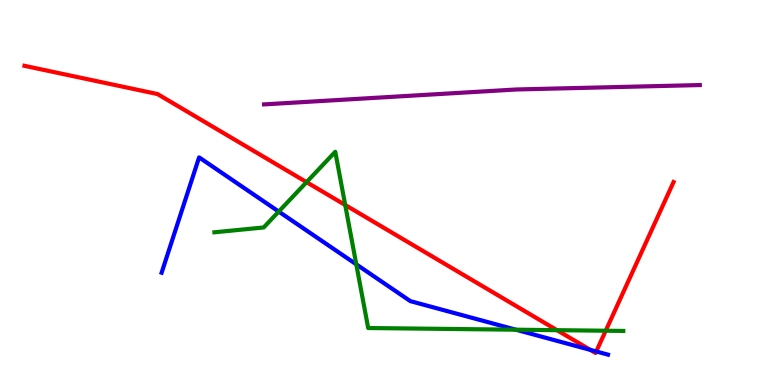[{'lines': ['blue', 'red'], 'intersections': [{'x': 7.62, 'y': 0.913}, {'x': 7.69, 'y': 0.871}]}, {'lines': ['green', 'red'], 'intersections': [{'x': 3.96, 'y': 5.27}, {'x': 4.45, 'y': 4.68}, {'x': 7.19, 'y': 1.42}, {'x': 7.82, 'y': 1.41}]}, {'lines': ['purple', 'red'], 'intersections': []}, {'lines': ['blue', 'green'], 'intersections': [{'x': 3.6, 'y': 4.5}, {'x': 4.6, 'y': 3.13}, {'x': 6.66, 'y': 1.44}]}, {'lines': ['blue', 'purple'], 'intersections': []}, {'lines': ['green', 'purple'], 'intersections': []}]